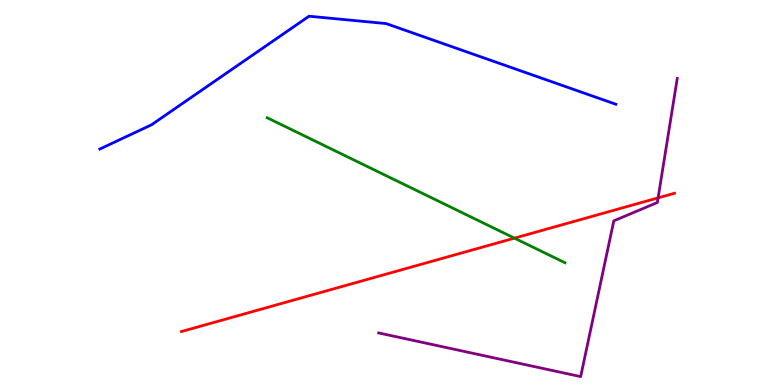[{'lines': ['blue', 'red'], 'intersections': []}, {'lines': ['green', 'red'], 'intersections': [{'x': 6.64, 'y': 3.81}]}, {'lines': ['purple', 'red'], 'intersections': [{'x': 8.49, 'y': 4.86}]}, {'lines': ['blue', 'green'], 'intersections': []}, {'lines': ['blue', 'purple'], 'intersections': []}, {'lines': ['green', 'purple'], 'intersections': []}]